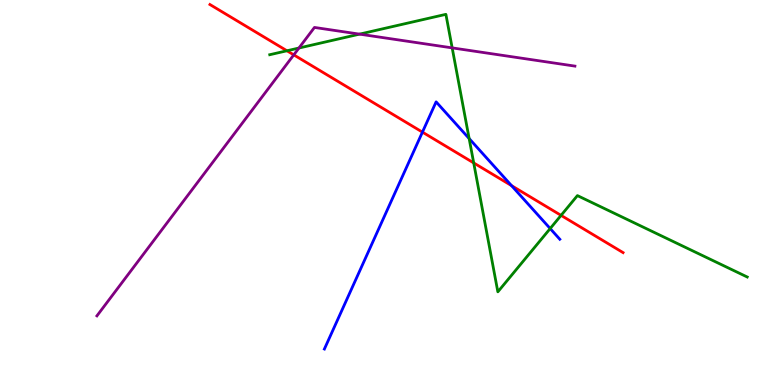[{'lines': ['blue', 'red'], 'intersections': [{'x': 5.45, 'y': 6.57}, {'x': 6.6, 'y': 5.18}]}, {'lines': ['green', 'red'], 'intersections': [{'x': 3.7, 'y': 8.68}, {'x': 6.11, 'y': 5.77}, {'x': 7.24, 'y': 4.41}]}, {'lines': ['purple', 'red'], 'intersections': [{'x': 3.79, 'y': 8.57}]}, {'lines': ['blue', 'green'], 'intersections': [{'x': 6.05, 'y': 6.4}, {'x': 7.1, 'y': 4.06}]}, {'lines': ['blue', 'purple'], 'intersections': []}, {'lines': ['green', 'purple'], 'intersections': [{'x': 3.86, 'y': 8.75}, {'x': 4.64, 'y': 9.11}, {'x': 5.83, 'y': 8.76}]}]